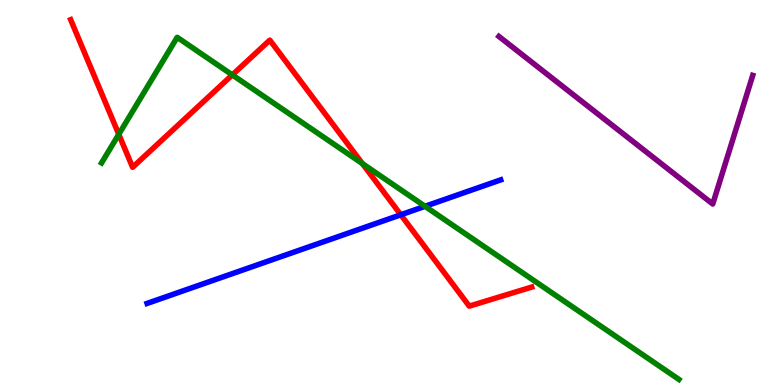[{'lines': ['blue', 'red'], 'intersections': [{'x': 5.17, 'y': 4.42}]}, {'lines': ['green', 'red'], 'intersections': [{'x': 1.53, 'y': 6.51}, {'x': 3.0, 'y': 8.05}, {'x': 4.68, 'y': 5.75}]}, {'lines': ['purple', 'red'], 'intersections': []}, {'lines': ['blue', 'green'], 'intersections': [{'x': 5.48, 'y': 4.64}]}, {'lines': ['blue', 'purple'], 'intersections': []}, {'lines': ['green', 'purple'], 'intersections': []}]